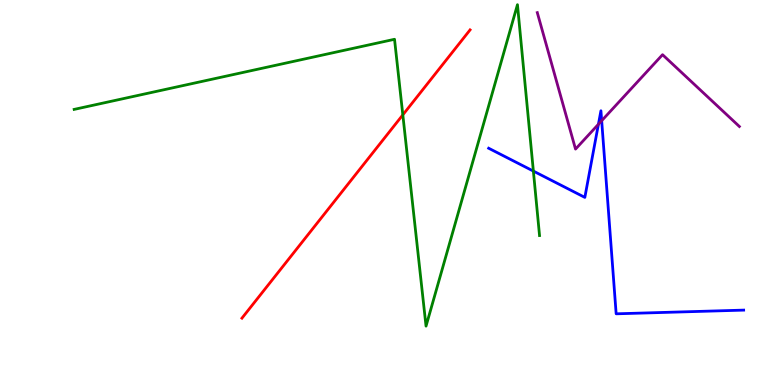[{'lines': ['blue', 'red'], 'intersections': []}, {'lines': ['green', 'red'], 'intersections': [{'x': 5.2, 'y': 7.02}]}, {'lines': ['purple', 'red'], 'intersections': []}, {'lines': ['blue', 'green'], 'intersections': [{'x': 6.88, 'y': 5.56}]}, {'lines': ['blue', 'purple'], 'intersections': [{'x': 7.72, 'y': 6.77}, {'x': 7.76, 'y': 6.86}]}, {'lines': ['green', 'purple'], 'intersections': []}]